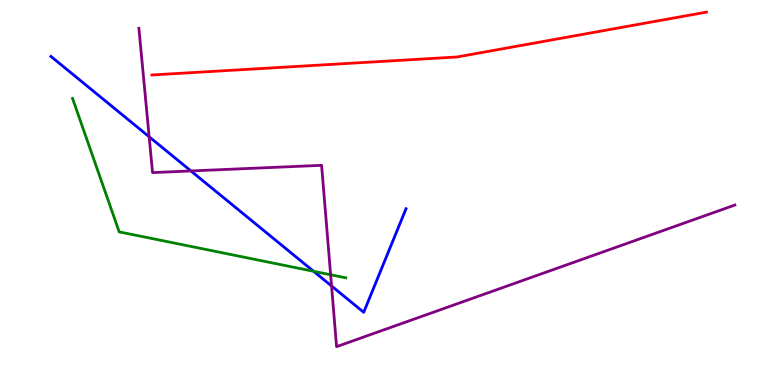[{'lines': ['blue', 'red'], 'intersections': []}, {'lines': ['green', 'red'], 'intersections': []}, {'lines': ['purple', 'red'], 'intersections': []}, {'lines': ['blue', 'green'], 'intersections': [{'x': 4.05, 'y': 2.95}]}, {'lines': ['blue', 'purple'], 'intersections': [{'x': 1.92, 'y': 6.45}, {'x': 2.46, 'y': 5.56}, {'x': 4.28, 'y': 2.57}]}, {'lines': ['green', 'purple'], 'intersections': [{'x': 4.27, 'y': 2.86}]}]